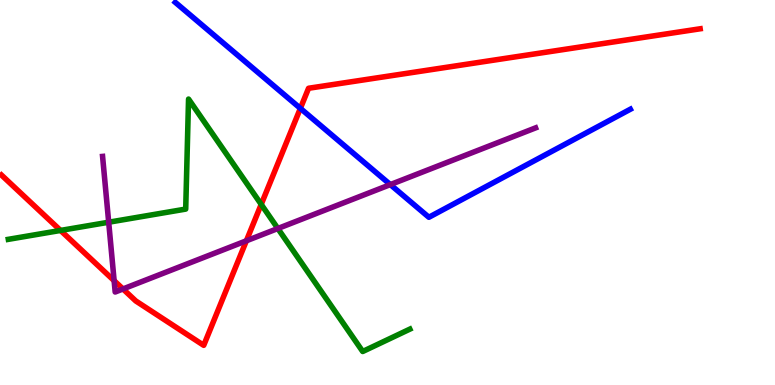[{'lines': ['blue', 'red'], 'intersections': [{'x': 3.88, 'y': 7.19}]}, {'lines': ['green', 'red'], 'intersections': [{'x': 0.781, 'y': 4.01}, {'x': 3.37, 'y': 4.69}]}, {'lines': ['purple', 'red'], 'intersections': [{'x': 1.47, 'y': 2.71}, {'x': 1.59, 'y': 2.49}, {'x': 3.18, 'y': 3.75}]}, {'lines': ['blue', 'green'], 'intersections': []}, {'lines': ['blue', 'purple'], 'intersections': [{'x': 5.04, 'y': 5.21}]}, {'lines': ['green', 'purple'], 'intersections': [{'x': 1.4, 'y': 4.23}, {'x': 3.59, 'y': 4.06}]}]